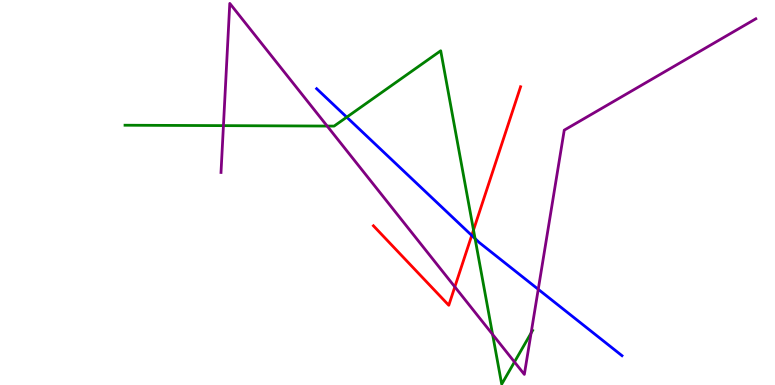[{'lines': ['blue', 'red'], 'intersections': [{'x': 6.09, 'y': 3.88}]}, {'lines': ['green', 'red'], 'intersections': [{'x': 6.11, 'y': 4.02}]}, {'lines': ['purple', 'red'], 'intersections': [{'x': 5.87, 'y': 2.55}]}, {'lines': ['blue', 'green'], 'intersections': [{'x': 4.47, 'y': 6.96}, {'x': 6.13, 'y': 3.8}]}, {'lines': ['blue', 'purple'], 'intersections': [{'x': 6.95, 'y': 2.49}]}, {'lines': ['green', 'purple'], 'intersections': [{'x': 2.88, 'y': 6.74}, {'x': 4.22, 'y': 6.73}, {'x': 6.36, 'y': 1.31}, {'x': 6.64, 'y': 0.598}, {'x': 6.85, 'y': 1.35}]}]